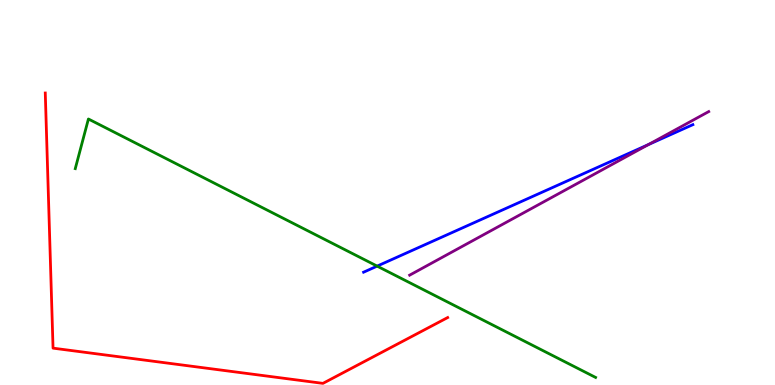[{'lines': ['blue', 'red'], 'intersections': []}, {'lines': ['green', 'red'], 'intersections': []}, {'lines': ['purple', 'red'], 'intersections': []}, {'lines': ['blue', 'green'], 'intersections': [{'x': 4.87, 'y': 3.09}]}, {'lines': ['blue', 'purple'], 'intersections': [{'x': 8.37, 'y': 6.24}]}, {'lines': ['green', 'purple'], 'intersections': []}]